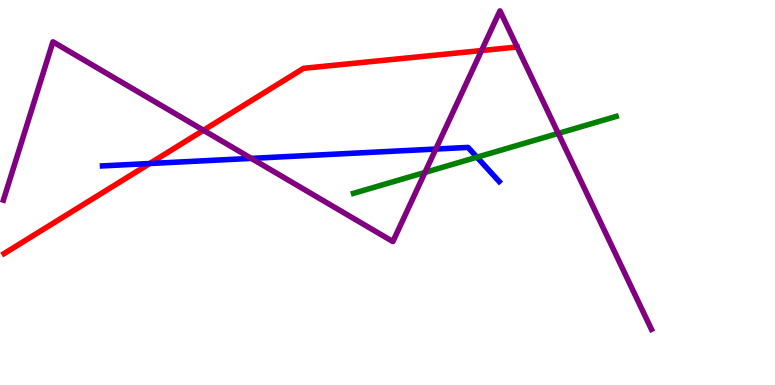[{'lines': ['blue', 'red'], 'intersections': [{'x': 1.93, 'y': 5.75}]}, {'lines': ['green', 'red'], 'intersections': []}, {'lines': ['purple', 'red'], 'intersections': [{'x': 2.63, 'y': 6.62}, {'x': 6.21, 'y': 8.69}]}, {'lines': ['blue', 'green'], 'intersections': [{'x': 6.15, 'y': 5.92}]}, {'lines': ['blue', 'purple'], 'intersections': [{'x': 3.24, 'y': 5.89}, {'x': 5.62, 'y': 6.13}]}, {'lines': ['green', 'purple'], 'intersections': [{'x': 5.48, 'y': 5.52}, {'x': 7.2, 'y': 6.54}]}]